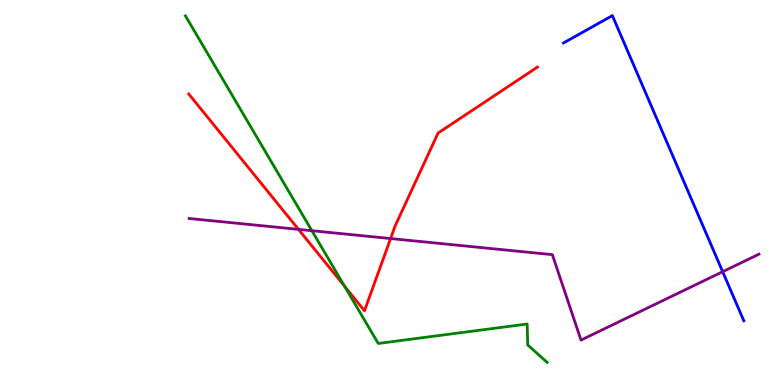[{'lines': ['blue', 'red'], 'intersections': []}, {'lines': ['green', 'red'], 'intersections': [{'x': 4.45, 'y': 2.57}]}, {'lines': ['purple', 'red'], 'intersections': [{'x': 3.85, 'y': 4.04}, {'x': 5.04, 'y': 3.8}]}, {'lines': ['blue', 'green'], 'intersections': []}, {'lines': ['blue', 'purple'], 'intersections': [{'x': 9.32, 'y': 2.94}]}, {'lines': ['green', 'purple'], 'intersections': [{'x': 4.02, 'y': 4.01}]}]